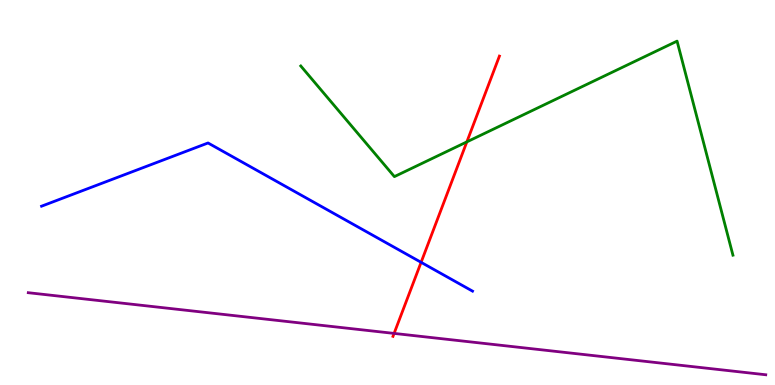[{'lines': ['blue', 'red'], 'intersections': [{'x': 5.43, 'y': 3.19}]}, {'lines': ['green', 'red'], 'intersections': [{'x': 6.02, 'y': 6.31}]}, {'lines': ['purple', 'red'], 'intersections': [{'x': 5.09, 'y': 1.34}]}, {'lines': ['blue', 'green'], 'intersections': []}, {'lines': ['blue', 'purple'], 'intersections': []}, {'lines': ['green', 'purple'], 'intersections': []}]